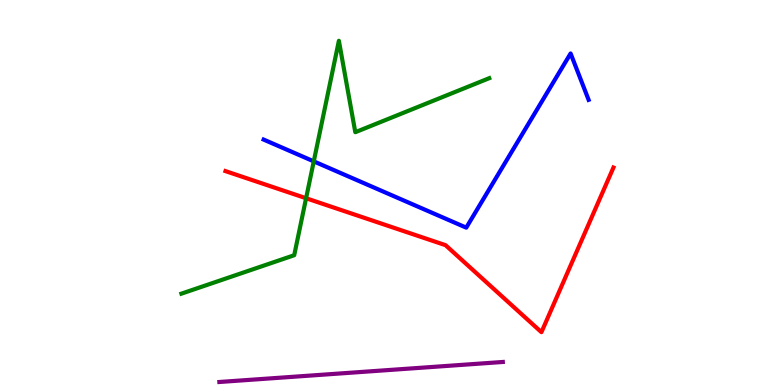[{'lines': ['blue', 'red'], 'intersections': []}, {'lines': ['green', 'red'], 'intersections': [{'x': 3.95, 'y': 4.85}]}, {'lines': ['purple', 'red'], 'intersections': []}, {'lines': ['blue', 'green'], 'intersections': [{'x': 4.05, 'y': 5.81}]}, {'lines': ['blue', 'purple'], 'intersections': []}, {'lines': ['green', 'purple'], 'intersections': []}]